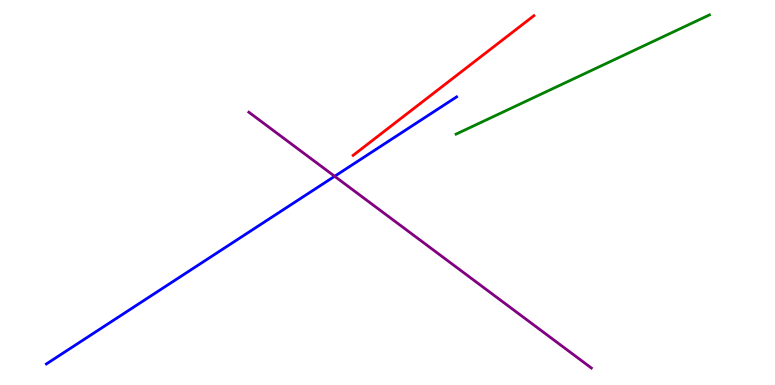[{'lines': ['blue', 'red'], 'intersections': []}, {'lines': ['green', 'red'], 'intersections': []}, {'lines': ['purple', 'red'], 'intersections': []}, {'lines': ['blue', 'green'], 'intersections': []}, {'lines': ['blue', 'purple'], 'intersections': [{'x': 4.32, 'y': 5.42}]}, {'lines': ['green', 'purple'], 'intersections': []}]